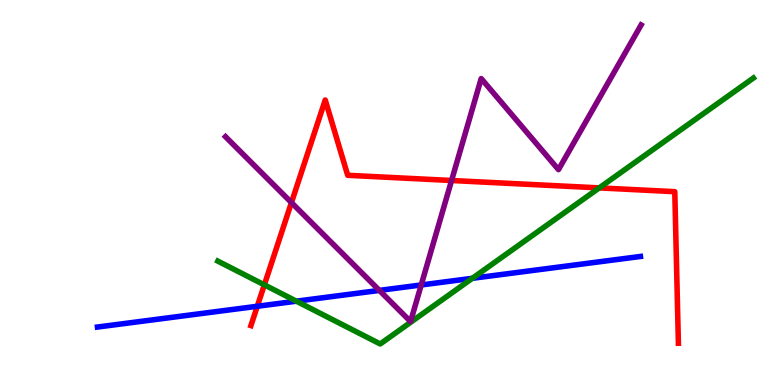[{'lines': ['blue', 'red'], 'intersections': [{'x': 3.32, 'y': 2.04}]}, {'lines': ['green', 'red'], 'intersections': [{'x': 3.41, 'y': 2.6}, {'x': 7.73, 'y': 5.12}]}, {'lines': ['purple', 'red'], 'intersections': [{'x': 3.76, 'y': 4.74}, {'x': 5.83, 'y': 5.31}]}, {'lines': ['blue', 'green'], 'intersections': [{'x': 3.82, 'y': 2.18}, {'x': 6.09, 'y': 2.77}]}, {'lines': ['blue', 'purple'], 'intersections': [{'x': 4.9, 'y': 2.46}, {'x': 5.44, 'y': 2.6}]}, {'lines': ['green', 'purple'], 'intersections': []}]